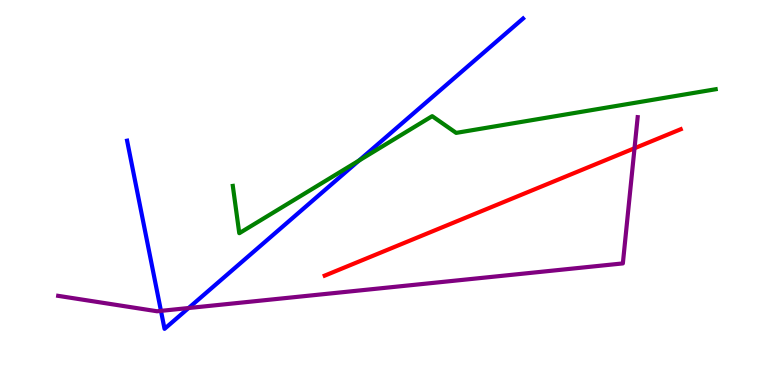[{'lines': ['blue', 'red'], 'intersections': []}, {'lines': ['green', 'red'], 'intersections': []}, {'lines': ['purple', 'red'], 'intersections': [{'x': 8.19, 'y': 6.15}]}, {'lines': ['blue', 'green'], 'intersections': [{'x': 4.63, 'y': 5.83}]}, {'lines': ['blue', 'purple'], 'intersections': [{'x': 2.08, 'y': 1.93}, {'x': 2.43, 'y': 2.0}]}, {'lines': ['green', 'purple'], 'intersections': []}]